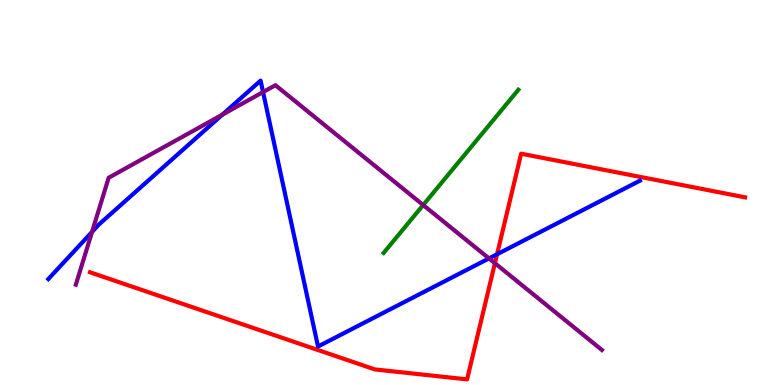[{'lines': ['blue', 'red'], 'intersections': [{'x': 6.41, 'y': 3.4}]}, {'lines': ['green', 'red'], 'intersections': []}, {'lines': ['purple', 'red'], 'intersections': [{'x': 6.39, 'y': 3.16}]}, {'lines': ['blue', 'green'], 'intersections': []}, {'lines': ['blue', 'purple'], 'intersections': [{'x': 1.19, 'y': 3.98}, {'x': 2.87, 'y': 7.02}, {'x': 3.39, 'y': 7.61}, {'x': 6.31, 'y': 3.29}]}, {'lines': ['green', 'purple'], 'intersections': [{'x': 5.46, 'y': 4.67}]}]